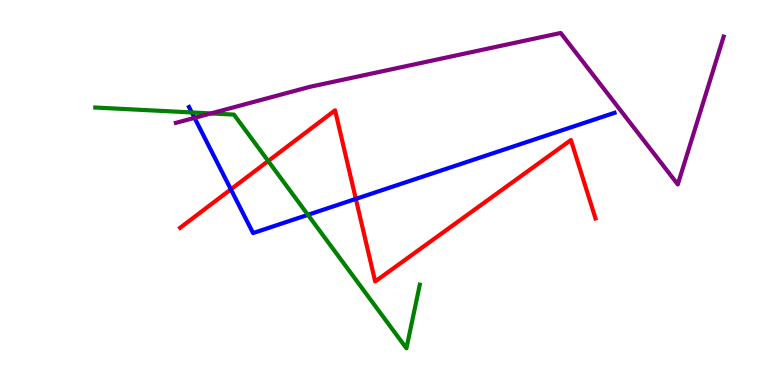[{'lines': ['blue', 'red'], 'intersections': [{'x': 2.98, 'y': 5.08}, {'x': 4.59, 'y': 4.83}]}, {'lines': ['green', 'red'], 'intersections': [{'x': 3.46, 'y': 5.82}]}, {'lines': ['purple', 'red'], 'intersections': []}, {'lines': ['blue', 'green'], 'intersections': [{'x': 2.47, 'y': 7.08}, {'x': 3.97, 'y': 4.42}]}, {'lines': ['blue', 'purple'], 'intersections': [{'x': 2.51, 'y': 6.94}]}, {'lines': ['green', 'purple'], 'intersections': [{'x': 2.72, 'y': 7.05}]}]